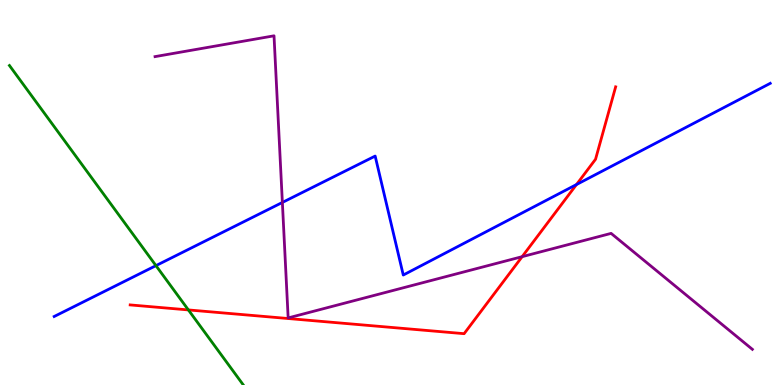[{'lines': ['blue', 'red'], 'intersections': [{'x': 7.44, 'y': 5.21}]}, {'lines': ['green', 'red'], 'intersections': [{'x': 2.43, 'y': 1.95}]}, {'lines': ['purple', 'red'], 'intersections': [{'x': 6.74, 'y': 3.33}]}, {'lines': ['blue', 'green'], 'intersections': [{'x': 2.01, 'y': 3.1}]}, {'lines': ['blue', 'purple'], 'intersections': [{'x': 3.64, 'y': 4.74}]}, {'lines': ['green', 'purple'], 'intersections': []}]